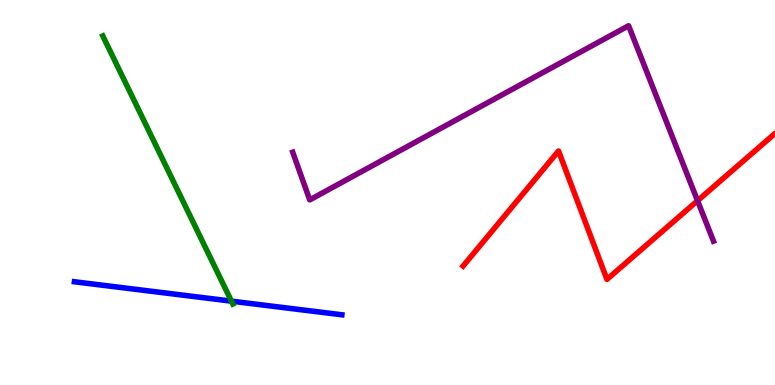[{'lines': ['blue', 'red'], 'intersections': []}, {'lines': ['green', 'red'], 'intersections': []}, {'lines': ['purple', 'red'], 'intersections': [{'x': 9.0, 'y': 4.79}]}, {'lines': ['blue', 'green'], 'intersections': [{'x': 2.99, 'y': 2.18}]}, {'lines': ['blue', 'purple'], 'intersections': []}, {'lines': ['green', 'purple'], 'intersections': []}]